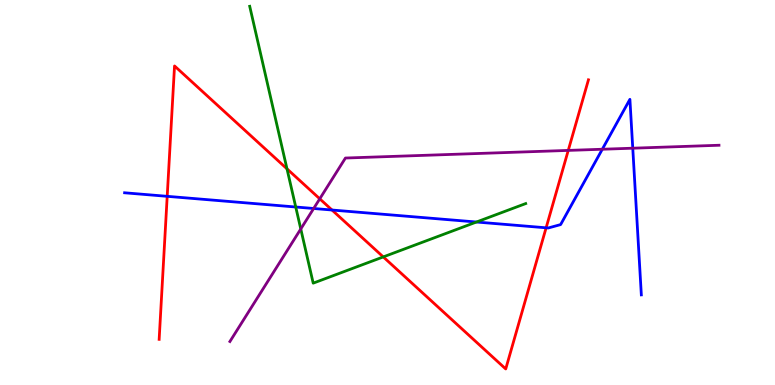[{'lines': ['blue', 'red'], 'intersections': [{'x': 2.16, 'y': 4.9}, {'x': 4.28, 'y': 4.55}, {'x': 7.05, 'y': 4.08}]}, {'lines': ['green', 'red'], 'intersections': [{'x': 3.7, 'y': 5.61}, {'x': 4.95, 'y': 3.33}]}, {'lines': ['purple', 'red'], 'intersections': [{'x': 4.13, 'y': 4.84}, {'x': 7.33, 'y': 6.09}]}, {'lines': ['blue', 'green'], 'intersections': [{'x': 3.82, 'y': 4.62}, {'x': 6.15, 'y': 4.23}]}, {'lines': ['blue', 'purple'], 'intersections': [{'x': 4.05, 'y': 4.58}, {'x': 7.77, 'y': 6.12}, {'x': 8.16, 'y': 6.15}]}, {'lines': ['green', 'purple'], 'intersections': [{'x': 3.88, 'y': 4.05}]}]